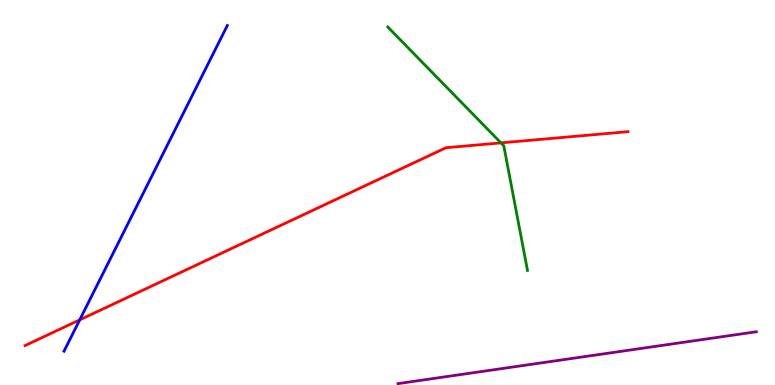[{'lines': ['blue', 'red'], 'intersections': [{'x': 1.03, 'y': 1.69}]}, {'lines': ['green', 'red'], 'intersections': [{'x': 6.46, 'y': 6.29}]}, {'lines': ['purple', 'red'], 'intersections': []}, {'lines': ['blue', 'green'], 'intersections': []}, {'lines': ['blue', 'purple'], 'intersections': []}, {'lines': ['green', 'purple'], 'intersections': []}]